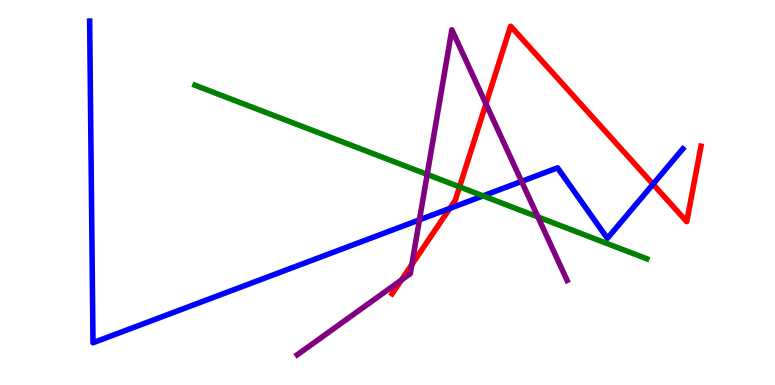[{'lines': ['blue', 'red'], 'intersections': [{'x': 5.8, 'y': 4.59}, {'x': 8.43, 'y': 5.22}]}, {'lines': ['green', 'red'], 'intersections': [{'x': 5.93, 'y': 5.15}]}, {'lines': ['purple', 'red'], 'intersections': [{'x': 5.18, 'y': 2.72}, {'x': 5.31, 'y': 3.13}, {'x': 6.27, 'y': 7.3}]}, {'lines': ['blue', 'green'], 'intersections': [{'x': 6.23, 'y': 4.91}]}, {'lines': ['blue', 'purple'], 'intersections': [{'x': 5.41, 'y': 4.29}, {'x': 6.73, 'y': 5.29}]}, {'lines': ['green', 'purple'], 'intersections': [{'x': 5.51, 'y': 5.47}, {'x': 6.94, 'y': 4.36}]}]